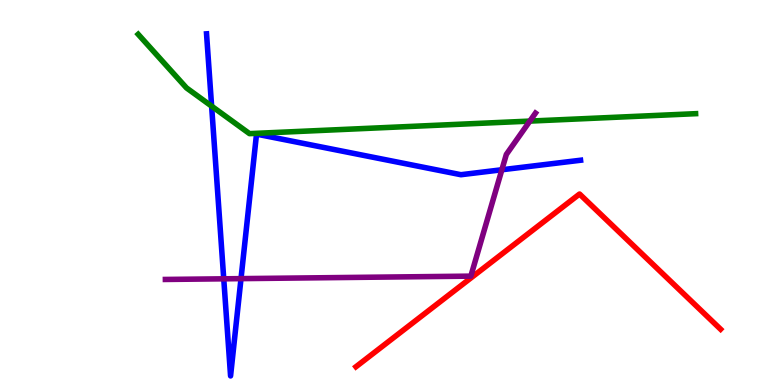[{'lines': ['blue', 'red'], 'intersections': []}, {'lines': ['green', 'red'], 'intersections': []}, {'lines': ['purple', 'red'], 'intersections': []}, {'lines': ['blue', 'green'], 'intersections': [{'x': 2.73, 'y': 7.24}]}, {'lines': ['blue', 'purple'], 'intersections': [{'x': 2.89, 'y': 2.76}, {'x': 3.11, 'y': 2.76}, {'x': 6.48, 'y': 5.59}]}, {'lines': ['green', 'purple'], 'intersections': [{'x': 6.84, 'y': 6.85}]}]